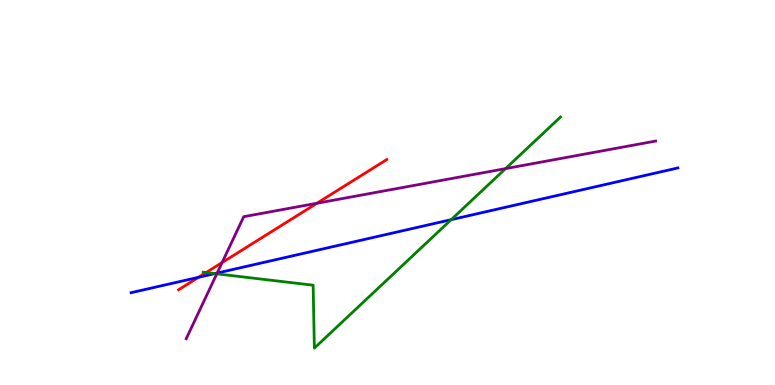[{'lines': ['blue', 'red'], 'intersections': [{'x': 2.56, 'y': 2.8}]}, {'lines': ['green', 'red'], 'intersections': [{'x': 2.66, 'y': 2.92}]}, {'lines': ['purple', 'red'], 'intersections': [{'x': 2.87, 'y': 3.18}, {'x': 4.09, 'y': 4.72}]}, {'lines': ['blue', 'green'], 'intersections': [{'x': 2.77, 'y': 2.89}, {'x': 5.82, 'y': 4.29}]}, {'lines': ['blue', 'purple'], 'intersections': [{'x': 2.8, 'y': 2.91}]}, {'lines': ['green', 'purple'], 'intersections': [{'x': 2.8, 'y': 2.89}, {'x': 6.52, 'y': 5.62}]}]